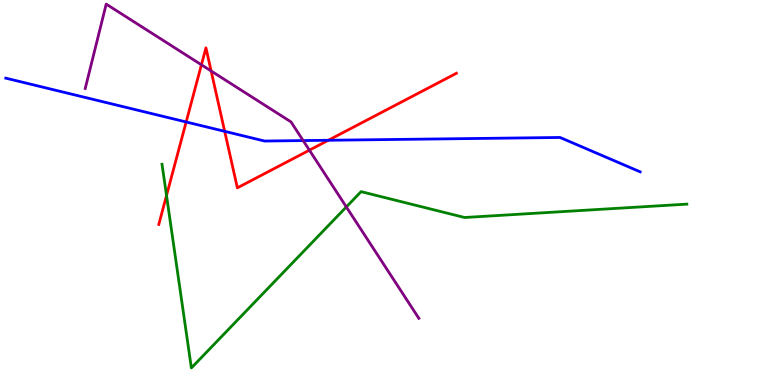[{'lines': ['blue', 'red'], 'intersections': [{'x': 2.4, 'y': 6.83}, {'x': 2.9, 'y': 6.59}, {'x': 4.24, 'y': 6.36}]}, {'lines': ['green', 'red'], 'intersections': [{'x': 2.15, 'y': 4.92}]}, {'lines': ['purple', 'red'], 'intersections': [{'x': 2.6, 'y': 8.32}, {'x': 2.72, 'y': 8.16}, {'x': 3.99, 'y': 6.1}]}, {'lines': ['blue', 'green'], 'intersections': []}, {'lines': ['blue', 'purple'], 'intersections': [{'x': 3.91, 'y': 6.35}]}, {'lines': ['green', 'purple'], 'intersections': [{'x': 4.47, 'y': 4.63}]}]